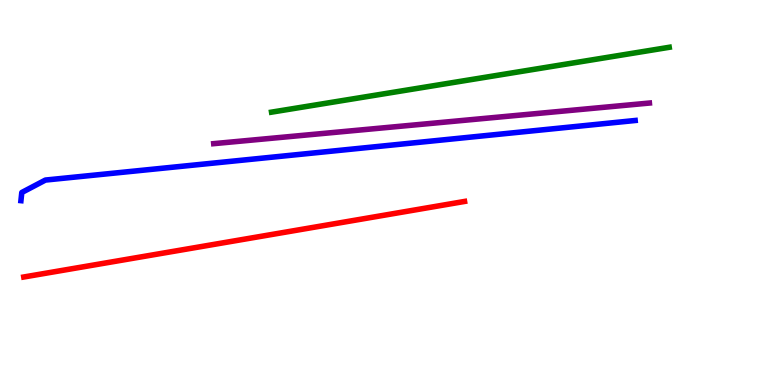[{'lines': ['blue', 'red'], 'intersections': []}, {'lines': ['green', 'red'], 'intersections': []}, {'lines': ['purple', 'red'], 'intersections': []}, {'lines': ['blue', 'green'], 'intersections': []}, {'lines': ['blue', 'purple'], 'intersections': []}, {'lines': ['green', 'purple'], 'intersections': []}]